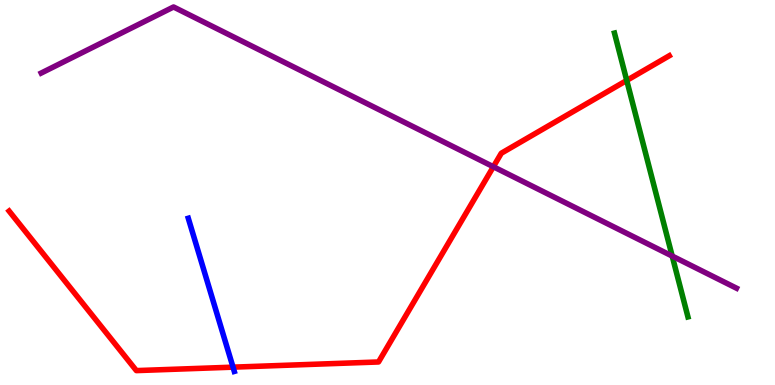[{'lines': ['blue', 'red'], 'intersections': [{'x': 3.01, 'y': 0.463}]}, {'lines': ['green', 'red'], 'intersections': [{'x': 8.09, 'y': 7.91}]}, {'lines': ['purple', 'red'], 'intersections': [{'x': 6.37, 'y': 5.67}]}, {'lines': ['blue', 'green'], 'intersections': []}, {'lines': ['blue', 'purple'], 'intersections': []}, {'lines': ['green', 'purple'], 'intersections': [{'x': 8.67, 'y': 3.35}]}]